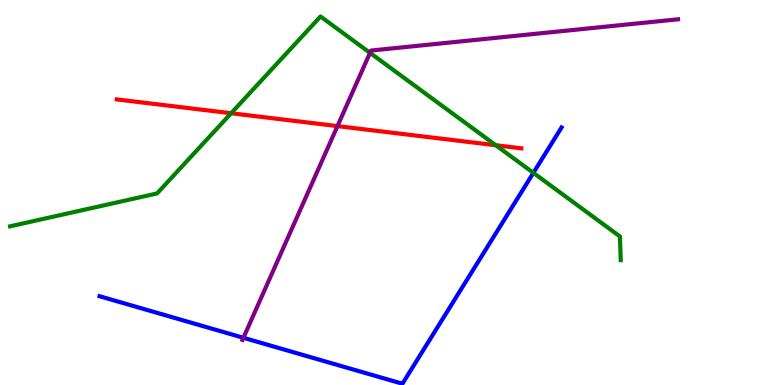[{'lines': ['blue', 'red'], 'intersections': []}, {'lines': ['green', 'red'], 'intersections': [{'x': 2.98, 'y': 7.06}, {'x': 6.4, 'y': 6.23}]}, {'lines': ['purple', 'red'], 'intersections': [{'x': 4.35, 'y': 6.72}]}, {'lines': ['blue', 'green'], 'intersections': [{'x': 6.88, 'y': 5.51}]}, {'lines': ['blue', 'purple'], 'intersections': [{'x': 3.14, 'y': 1.23}]}, {'lines': ['green', 'purple'], 'intersections': [{'x': 4.77, 'y': 8.63}]}]